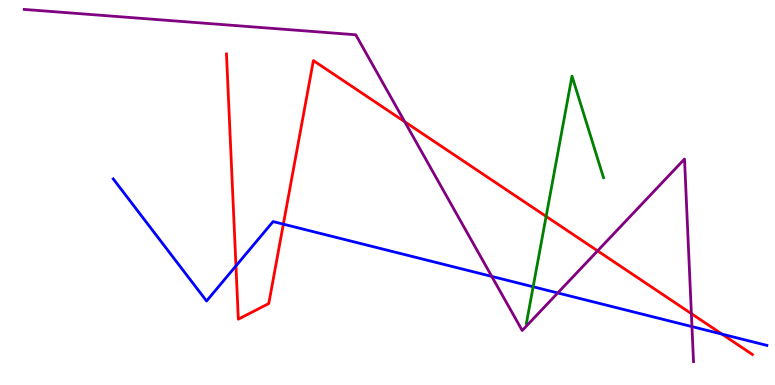[{'lines': ['blue', 'red'], 'intersections': [{'x': 3.04, 'y': 3.09}, {'x': 3.66, 'y': 4.18}, {'x': 9.32, 'y': 1.32}]}, {'lines': ['green', 'red'], 'intersections': [{'x': 7.05, 'y': 4.38}]}, {'lines': ['purple', 'red'], 'intersections': [{'x': 5.22, 'y': 6.84}, {'x': 7.71, 'y': 3.48}, {'x': 8.92, 'y': 1.85}]}, {'lines': ['blue', 'green'], 'intersections': [{'x': 6.88, 'y': 2.55}]}, {'lines': ['blue', 'purple'], 'intersections': [{'x': 6.35, 'y': 2.82}, {'x': 7.2, 'y': 2.39}, {'x': 8.93, 'y': 1.52}]}, {'lines': ['green', 'purple'], 'intersections': []}]